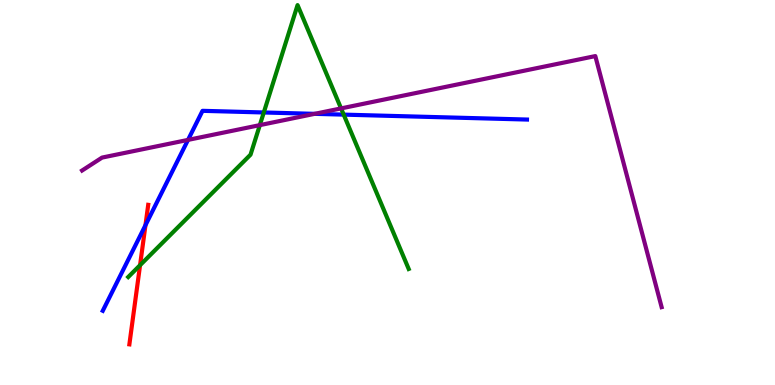[{'lines': ['blue', 'red'], 'intersections': [{'x': 1.88, 'y': 4.15}]}, {'lines': ['green', 'red'], 'intersections': [{'x': 1.81, 'y': 3.11}]}, {'lines': ['purple', 'red'], 'intersections': []}, {'lines': ['blue', 'green'], 'intersections': [{'x': 3.4, 'y': 7.08}, {'x': 4.43, 'y': 7.02}]}, {'lines': ['blue', 'purple'], 'intersections': [{'x': 2.43, 'y': 6.37}, {'x': 4.06, 'y': 7.04}]}, {'lines': ['green', 'purple'], 'intersections': [{'x': 3.35, 'y': 6.75}, {'x': 4.4, 'y': 7.18}]}]